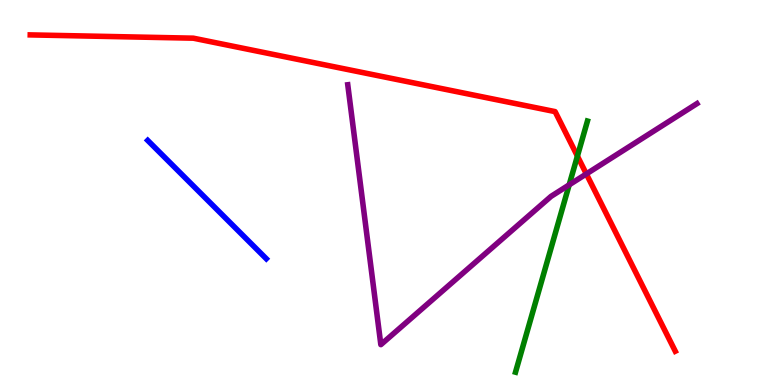[{'lines': ['blue', 'red'], 'intersections': []}, {'lines': ['green', 'red'], 'intersections': [{'x': 7.45, 'y': 5.95}]}, {'lines': ['purple', 'red'], 'intersections': [{'x': 7.57, 'y': 5.48}]}, {'lines': ['blue', 'green'], 'intersections': []}, {'lines': ['blue', 'purple'], 'intersections': []}, {'lines': ['green', 'purple'], 'intersections': [{'x': 7.34, 'y': 5.2}]}]